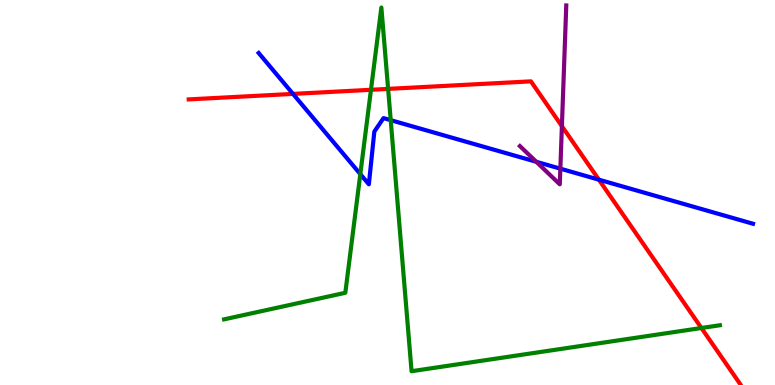[{'lines': ['blue', 'red'], 'intersections': [{'x': 3.78, 'y': 7.56}, {'x': 7.73, 'y': 5.33}]}, {'lines': ['green', 'red'], 'intersections': [{'x': 4.79, 'y': 7.67}, {'x': 5.01, 'y': 7.69}, {'x': 9.05, 'y': 1.48}]}, {'lines': ['purple', 'red'], 'intersections': [{'x': 7.25, 'y': 6.72}]}, {'lines': ['blue', 'green'], 'intersections': [{'x': 4.65, 'y': 5.48}, {'x': 5.04, 'y': 6.88}]}, {'lines': ['blue', 'purple'], 'intersections': [{'x': 6.92, 'y': 5.8}, {'x': 7.23, 'y': 5.62}]}, {'lines': ['green', 'purple'], 'intersections': []}]